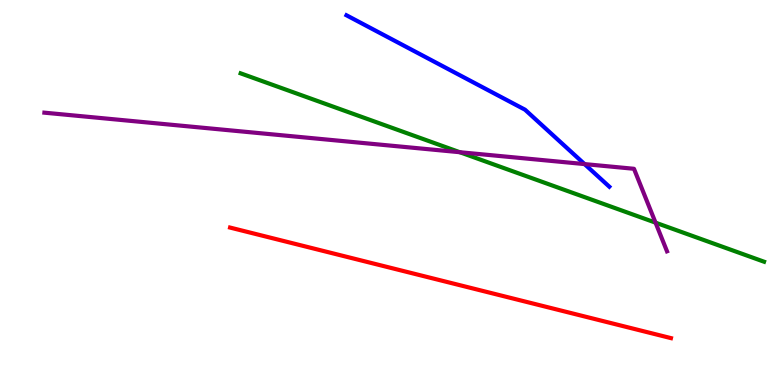[{'lines': ['blue', 'red'], 'intersections': []}, {'lines': ['green', 'red'], 'intersections': []}, {'lines': ['purple', 'red'], 'intersections': []}, {'lines': ['blue', 'green'], 'intersections': []}, {'lines': ['blue', 'purple'], 'intersections': [{'x': 7.54, 'y': 5.74}]}, {'lines': ['green', 'purple'], 'intersections': [{'x': 5.93, 'y': 6.05}, {'x': 8.46, 'y': 4.22}]}]